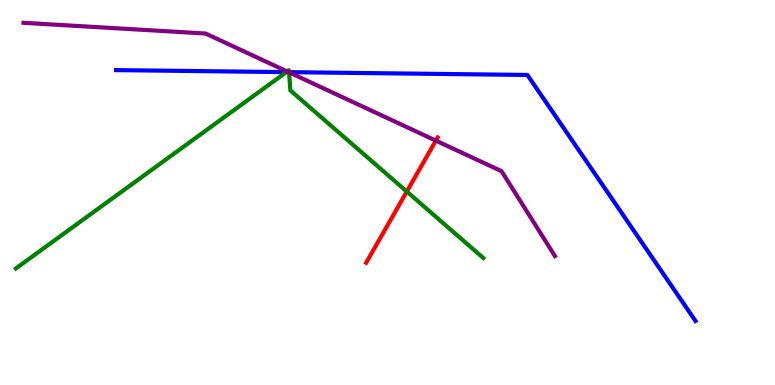[{'lines': ['blue', 'red'], 'intersections': []}, {'lines': ['green', 'red'], 'intersections': [{'x': 5.25, 'y': 5.02}]}, {'lines': ['purple', 'red'], 'intersections': [{'x': 5.62, 'y': 6.35}]}, {'lines': ['blue', 'green'], 'intersections': [{'x': 3.69, 'y': 8.13}, {'x': 3.73, 'y': 8.13}]}, {'lines': ['blue', 'purple'], 'intersections': [{'x': 3.72, 'y': 8.13}]}, {'lines': ['green', 'purple'], 'intersections': [{'x': 3.71, 'y': 8.14}, {'x': 3.73, 'y': 8.12}]}]